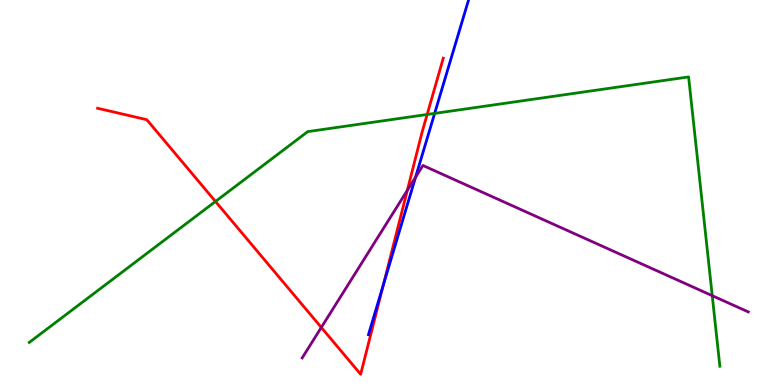[{'lines': ['blue', 'red'], 'intersections': [{'x': 4.95, 'y': 2.59}]}, {'lines': ['green', 'red'], 'intersections': [{'x': 2.78, 'y': 4.77}, {'x': 5.51, 'y': 7.03}]}, {'lines': ['purple', 'red'], 'intersections': [{'x': 4.15, 'y': 1.5}, {'x': 5.26, 'y': 5.06}]}, {'lines': ['blue', 'green'], 'intersections': [{'x': 5.61, 'y': 7.05}]}, {'lines': ['blue', 'purple'], 'intersections': [{'x': 5.36, 'y': 5.4}]}, {'lines': ['green', 'purple'], 'intersections': [{'x': 9.19, 'y': 2.32}]}]